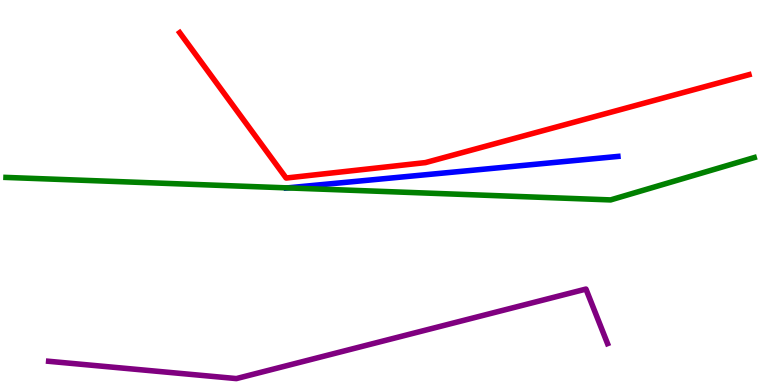[{'lines': ['blue', 'red'], 'intersections': []}, {'lines': ['green', 'red'], 'intersections': []}, {'lines': ['purple', 'red'], 'intersections': []}, {'lines': ['blue', 'green'], 'intersections': [{'x': 3.71, 'y': 5.12}]}, {'lines': ['blue', 'purple'], 'intersections': []}, {'lines': ['green', 'purple'], 'intersections': []}]